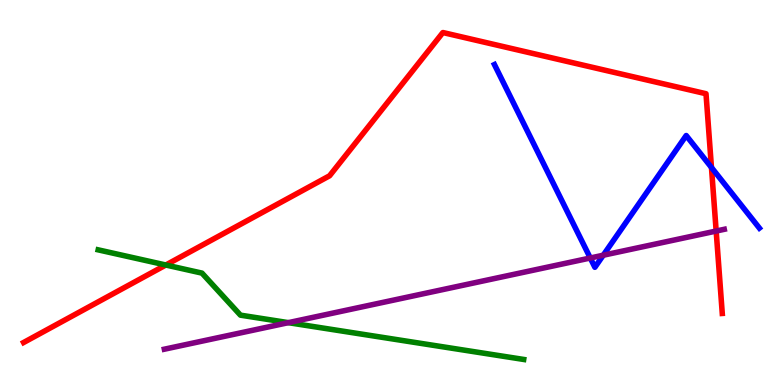[{'lines': ['blue', 'red'], 'intersections': [{'x': 9.18, 'y': 5.65}]}, {'lines': ['green', 'red'], 'intersections': [{'x': 2.14, 'y': 3.12}]}, {'lines': ['purple', 'red'], 'intersections': [{'x': 9.24, 'y': 4.0}]}, {'lines': ['blue', 'green'], 'intersections': []}, {'lines': ['blue', 'purple'], 'intersections': [{'x': 7.62, 'y': 3.3}, {'x': 7.78, 'y': 3.37}]}, {'lines': ['green', 'purple'], 'intersections': [{'x': 3.72, 'y': 1.62}]}]